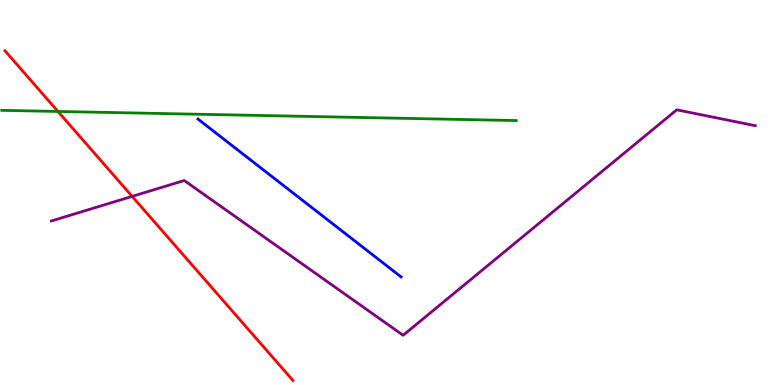[{'lines': ['blue', 'red'], 'intersections': []}, {'lines': ['green', 'red'], 'intersections': [{'x': 0.748, 'y': 7.11}]}, {'lines': ['purple', 'red'], 'intersections': [{'x': 1.7, 'y': 4.9}]}, {'lines': ['blue', 'green'], 'intersections': []}, {'lines': ['blue', 'purple'], 'intersections': []}, {'lines': ['green', 'purple'], 'intersections': []}]